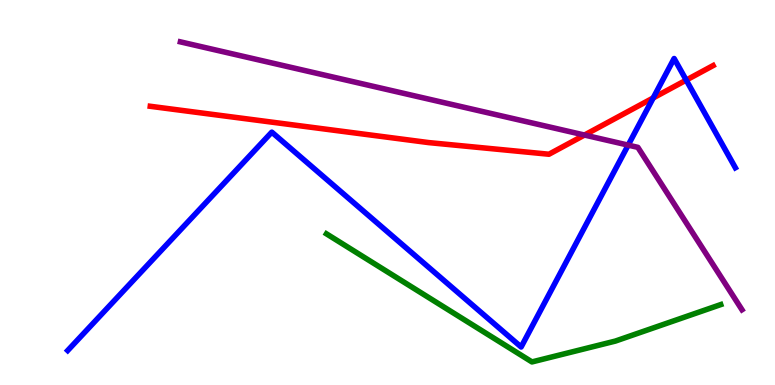[{'lines': ['blue', 'red'], 'intersections': [{'x': 8.43, 'y': 7.46}, {'x': 8.85, 'y': 7.92}]}, {'lines': ['green', 'red'], 'intersections': []}, {'lines': ['purple', 'red'], 'intersections': [{'x': 7.54, 'y': 6.49}]}, {'lines': ['blue', 'green'], 'intersections': []}, {'lines': ['blue', 'purple'], 'intersections': [{'x': 8.11, 'y': 6.23}]}, {'lines': ['green', 'purple'], 'intersections': []}]